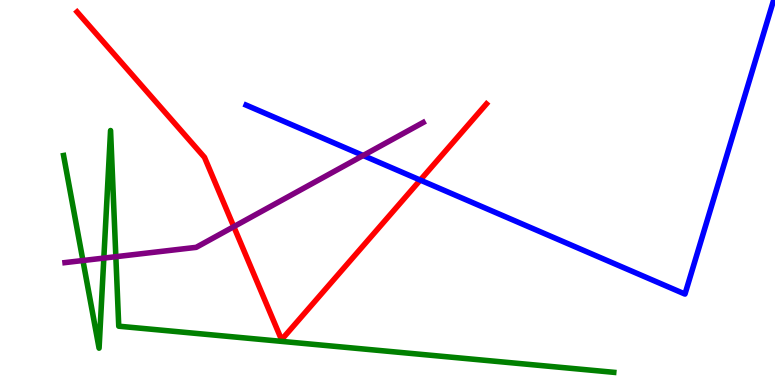[{'lines': ['blue', 'red'], 'intersections': [{'x': 5.42, 'y': 5.32}]}, {'lines': ['green', 'red'], 'intersections': []}, {'lines': ['purple', 'red'], 'intersections': [{'x': 3.02, 'y': 4.11}]}, {'lines': ['blue', 'green'], 'intersections': []}, {'lines': ['blue', 'purple'], 'intersections': [{'x': 4.69, 'y': 5.96}]}, {'lines': ['green', 'purple'], 'intersections': [{'x': 1.07, 'y': 3.23}, {'x': 1.34, 'y': 3.3}, {'x': 1.49, 'y': 3.33}]}]